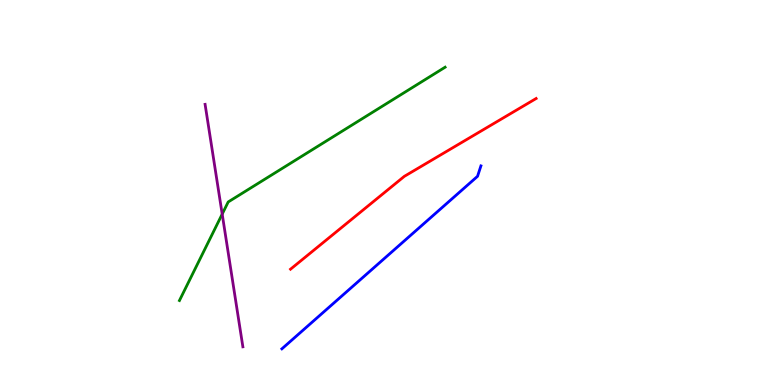[{'lines': ['blue', 'red'], 'intersections': []}, {'lines': ['green', 'red'], 'intersections': []}, {'lines': ['purple', 'red'], 'intersections': []}, {'lines': ['blue', 'green'], 'intersections': []}, {'lines': ['blue', 'purple'], 'intersections': []}, {'lines': ['green', 'purple'], 'intersections': [{'x': 2.87, 'y': 4.44}]}]